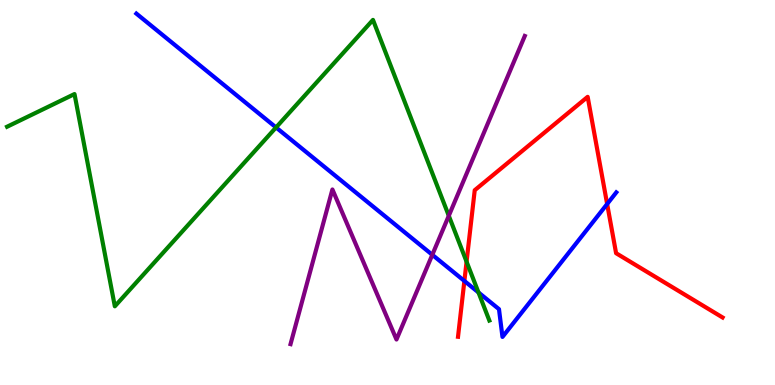[{'lines': ['blue', 'red'], 'intersections': [{'x': 5.99, 'y': 2.7}, {'x': 7.83, 'y': 4.7}]}, {'lines': ['green', 'red'], 'intersections': [{'x': 6.02, 'y': 3.2}]}, {'lines': ['purple', 'red'], 'intersections': []}, {'lines': ['blue', 'green'], 'intersections': [{'x': 3.56, 'y': 6.69}, {'x': 6.17, 'y': 2.4}]}, {'lines': ['blue', 'purple'], 'intersections': [{'x': 5.58, 'y': 3.38}]}, {'lines': ['green', 'purple'], 'intersections': [{'x': 5.79, 'y': 4.4}]}]